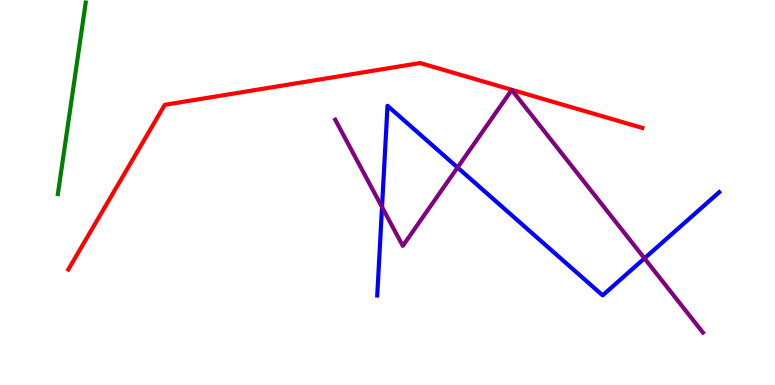[{'lines': ['blue', 'red'], 'intersections': []}, {'lines': ['green', 'red'], 'intersections': []}, {'lines': ['purple', 'red'], 'intersections': []}, {'lines': ['blue', 'green'], 'intersections': []}, {'lines': ['blue', 'purple'], 'intersections': [{'x': 4.93, 'y': 4.62}, {'x': 5.9, 'y': 5.65}, {'x': 8.32, 'y': 3.29}]}, {'lines': ['green', 'purple'], 'intersections': []}]